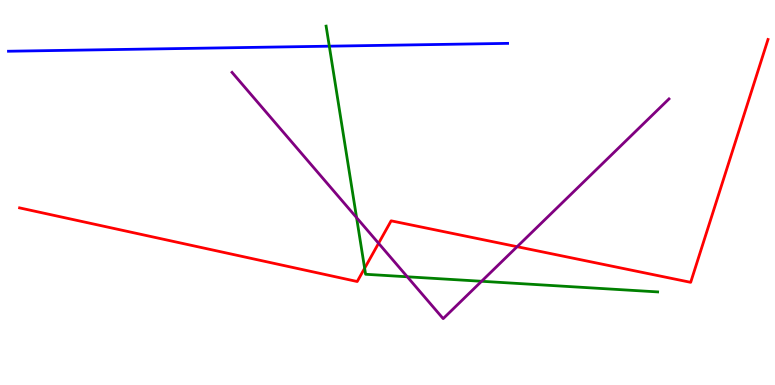[{'lines': ['blue', 'red'], 'intersections': []}, {'lines': ['green', 'red'], 'intersections': [{'x': 4.7, 'y': 3.03}]}, {'lines': ['purple', 'red'], 'intersections': [{'x': 4.88, 'y': 3.68}, {'x': 6.67, 'y': 3.59}]}, {'lines': ['blue', 'green'], 'intersections': [{'x': 4.25, 'y': 8.8}]}, {'lines': ['blue', 'purple'], 'intersections': []}, {'lines': ['green', 'purple'], 'intersections': [{'x': 4.6, 'y': 4.35}, {'x': 5.26, 'y': 2.81}, {'x': 6.21, 'y': 2.69}]}]